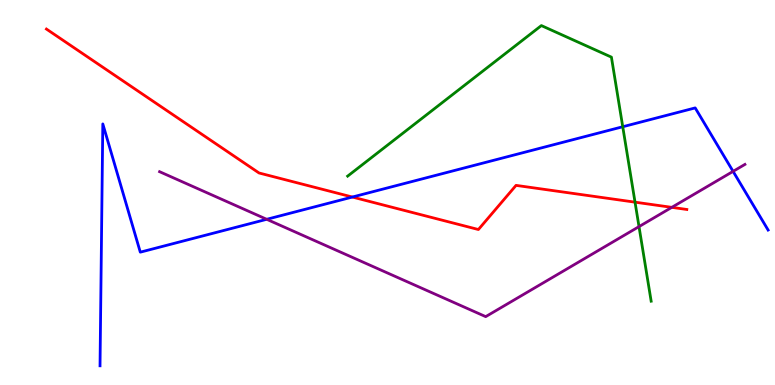[{'lines': ['blue', 'red'], 'intersections': [{'x': 4.55, 'y': 4.88}]}, {'lines': ['green', 'red'], 'intersections': [{'x': 8.19, 'y': 4.75}]}, {'lines': ['purple', 'red'], 'intersections': [{'x': 8.67, 'y': 4.61}]}, {'lines': ['blue', 'green'], 'intersections': [{'x': 8.04, 'y': 6.71}]}, {'lines': ['blue', 'purple'], 'intersections': [{'x': 3.44, 'y': 4.3}, {'x': 9.46, 'y': 5.55}]}, {'lines': ['green', 'purple'], 'intersections': [{'x': 8.25, 'y': 4.11}]}]